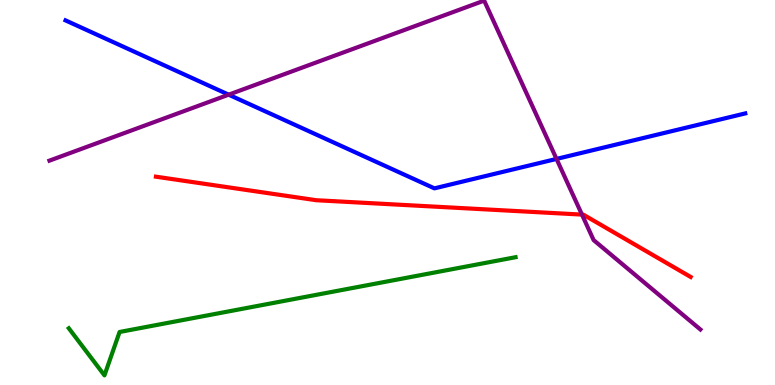[{'lines': ['blue', 'red'], 'intersections': []}, {'lines': ['green', 'red'], 'intersections': []}, {'lines': ['purple', 'red'], 'intersections': [{'x': 7.51, 'y': 4.43}]}, {'lines': ['blue', 'green'], 'intersections': []}, {'lines': ['blue', 'purple'], 'intersections': [{'x': 2.95, 'y': 7.54}, {'x': 7.18, 'y': 5.87}]}, {'lines': ['green', 'purple'], 'intersections': []}]